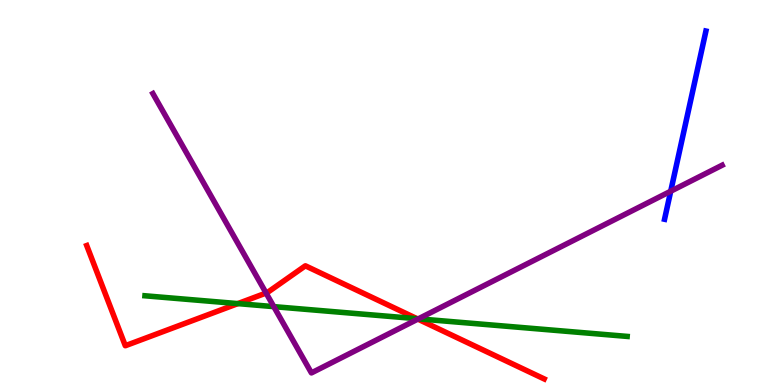[{'lines': ['blue', 'red'], 'intersections': []}, {'lines': ['green', 'red'], 'intersections': [{'x': 3.07, 'y': 2.11}, {'x': 5.38, 'y': 1.72}]}, {'lines': ['purple', 'red'], 'intersections': [{'x': 3.43, 'y': 2.39}, {'x': 5.39, 'y': 1.71}]}, {'lines': ['blue', 'green'], 'intersections': []}, {'lines': ['blue', 'purple'], 'intersections': [{'x': 8.65, 'y': 5.03}]}, {'lines': ['green', 'purple'], 'intersections': [{'x': 3.53, 'y': 2.04}, {'x': 5.4, 'y': 1.72}]}]